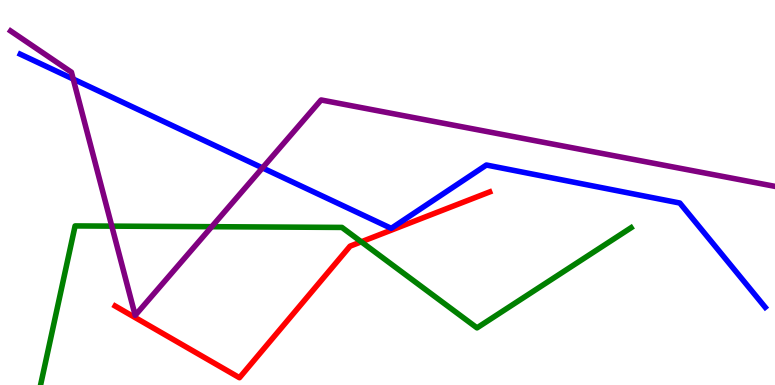[{'lines': ['blue', 'red'], 'intersections': []}, {'lines': ['green', 'red'], 'intersections': [{'x': 4.66, 'y': 3.72}]}, {'lines': ['purple', 'red'], 'intersections': []}, {'lines': ['blue', 'green'], 'intersections': []}, {'lines': ['blue', 'purple'], 'intersections': [{'x': 0.945, 'y': 7.95}, {'x': 3.39, 'y': 5.64}]}, {'lines': ['green', 'purple'], 'intersections': [{'x': 1.44, 'y': 4.13}, {'x': 2.73, 'y': 4.11}]}]